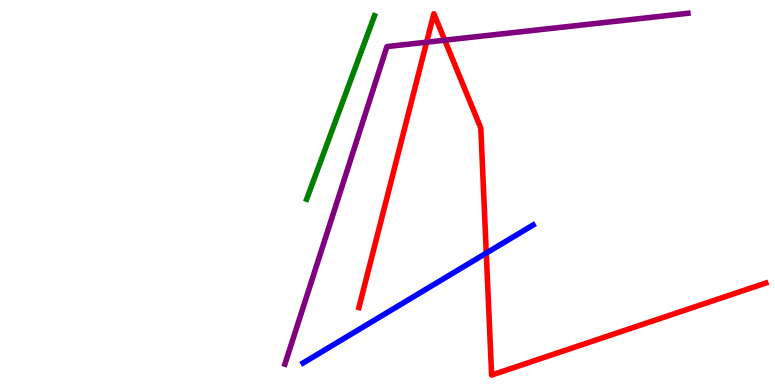[{'lines': ['blue', 'red'], 'intersections': [{'x': 6.27, 'y': 3.43}]}, {'lines': ['green', 'red'], 'intersections': []}, {'lines': ['purple', 'red'], 'intersections': [{'x': 5.5, 'y': 8.9}, {'x': 5.74, 'y': 8.96}]}, {'lines': ['blue', 'green'], 'intersections': []}, {'lines': ['blue', 'purple'], 'intersections': []}, {'lines': ['green', 'purple'], 'intersections': []}]